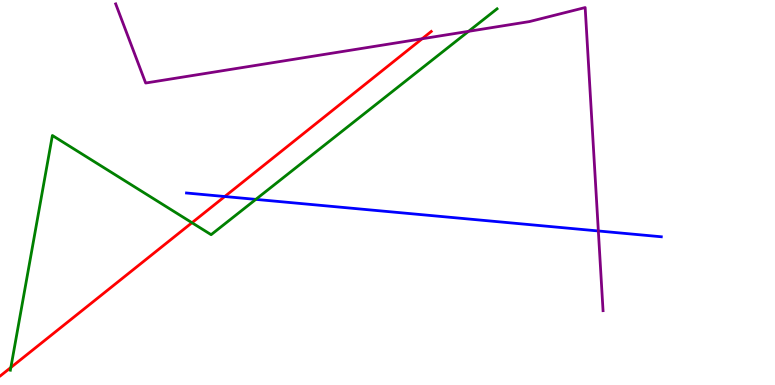[{'lines': ['blue', 'red'], 'intersections': [{'x': 2.9, 'y': 4.9}]}, {'lines': ['green', 'red'], 'intersections': [{'x': 0.14, 'y': 0.455}, {'x': 2.48, 'y': 4.22}]}, {'lines': ['purple', 'red'], 'intersections': [{'x': 5.45, 'y': 8.99}]}, {'lines': ['blue', 'green'], 'intersections': [{'x': 3.3, 'y': 4.82}]}, {'lines': ['blue', 'purple'], 'intersections': [{'x': 7.72, 'y': 4.0}]}, {'lines': ['green', 'purple'], 'intersections': [{'x': 6.05, 'y': 9.19}]}]